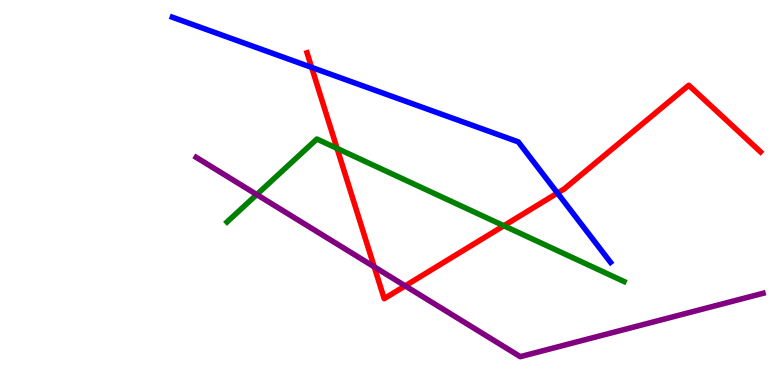[{'lines': ['blue', 'red'], 'intersections': [{'x': 4.02, 'y': 8.25}, {'x': 7.19, 'y': 4.99}]}, {'lines': ['green', 'red'], 'intersections': [{'x': 4.35, 'y': 6.15}, {'x': 6.5, 'y': 4.14}]}, {'lines': ['purple', 'red'], 'intersections': [{'x': 4.83, 'y': 3.07}, {'x': 5.23, 'y': 2.57}]}, {'lines': ['blue', 'green'], 'intersections': []}, {'lines': ['blue', 'purple'], 'intersections': []}, {'lines': ['green', 'purple'], 'intersections': [{'x': 3.31, 'y': 4.95}]}]